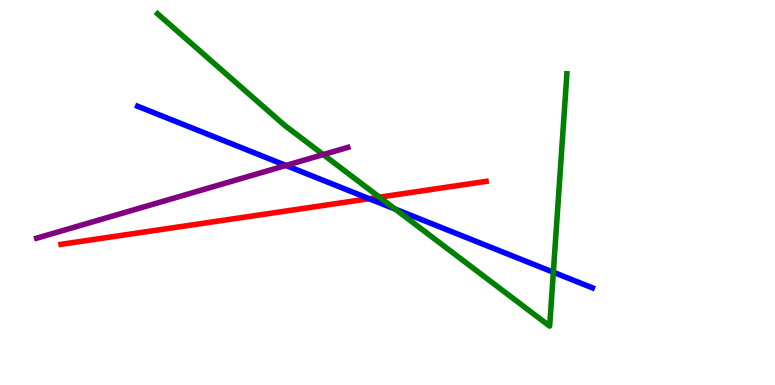[{'lines': ['blue', 'red'], 'intersections': [{'x': 4.76, 'y': 4.84}]}, {'lines': ['green', 'red'], 'intersections': [{'x': 4.9, 'y': 4.88}]}, {'lines': ['purple', 'red'], 'intersections': []}, {'lines': ['blue', 'green'], 'intersections': [{'x': 5.1, 'y': 4.57}, {'x': 7.14, 'y': 2.93}]}, {'lines': ['blue', 'purple'], 'intersections': [{'x': 3.69, 'y': 5.7}]}, {'lines': ['green', 'purple'], 'intersections': [{'x': 4.17, 'y': 5.98}]}]